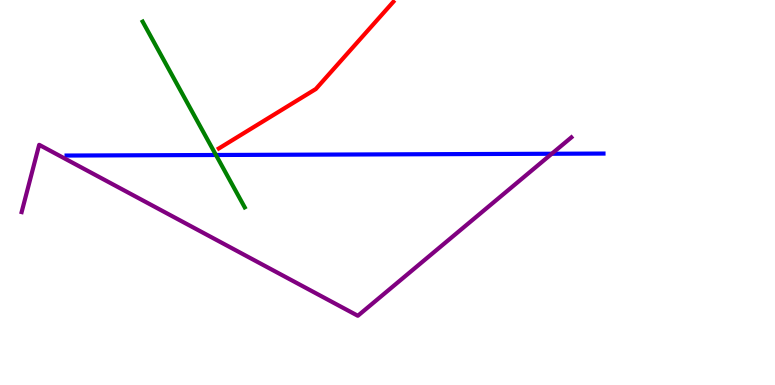[{'lines': ['blue', 'red'], 'intersections': []}, {'lines': ['green', 'red'], 'intersections': []}, {'lines': ['purple', 'red'], 'intersections': []}, {'lines': ['blue', 'green'], 'intersections': [{'x': 2.79, 'y': 5.97}]}, {'lines': ['blue', 'purple'], 'intersections': [{'x': 7.12, 'y': 6.01}]}, {'lines': ['green', 'purple'], 'intersections': []}]